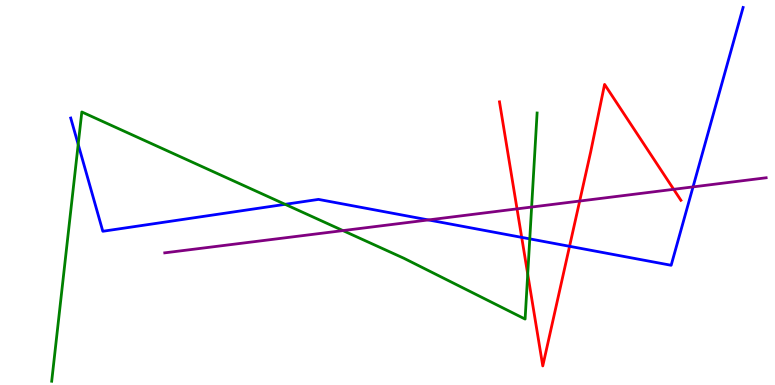[{'lines': ['blue', 'red'], 'intersections': [{'x': 6.73, 'y': 3.83}, {'x': 7.35, 'y': 3.6}]}, {'lines': ['green', 'red'], 'intersections': [{'x': 6.81, 'y': 2.88}]}, {'lines': ['purple', 'red'], 'intersections': [{'x': 6.67, 'y': 4.57}, {'x': 7.48, 'y': 4.78}, {'x': 8.69, 'y': 5.08}]}, {'lines': ['blue', 'green'], 'intersections': [{'x': 1.01, 'y': 6.25}, {'x': 3.68, 'y': 4.69}, {'x': 6.84, 'y': 3.8}]}, {'lines': ['blue', 'purple'], 'intersections': [{'x': 5.53, 'y': 4.29}, {'x': 8.94, 'y': 5.15}]}, {'lines': ['green', 'purple'], 'intersections': [{'x': 4.43, 'y': 4.01}, {'x': 6.86, 'y': 4.62}]}]